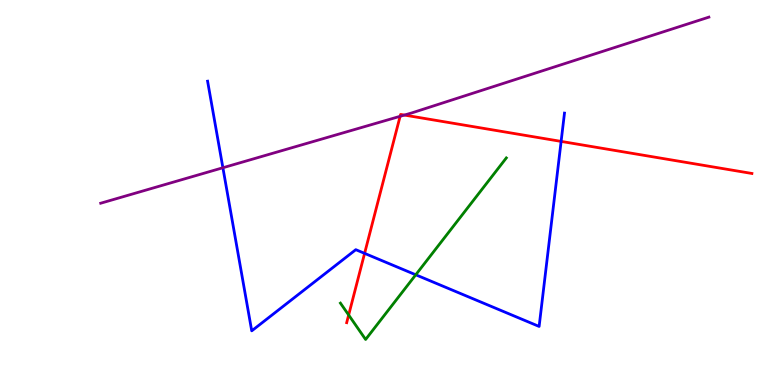[{'lines': ['blue', 'red'], 'intersections': [{'x': 4.7, 'y': 3.42}, {'x': 7.24, 'y': 6.33}]}, {'lines': ['green', 'red'], 'intersections': [{'x': 4.5, 'y': 1.82}]}, {'lines': ['purple', 'red'], 'intersections': [{'x': 5.16, 'y': 6.98}, {'x': 5.22, 'y': 7.01}]}, {'lines': ['blue', 'green'], 'intersections': [{'x': 5.36, 'y': 2.86}]}, {'lines': ['blue', 'purple'], 'intersections': [{'x': 2.88, 'y': 5.64}]}, {'lines': ['green', 'purple'], 'intersections': []}]